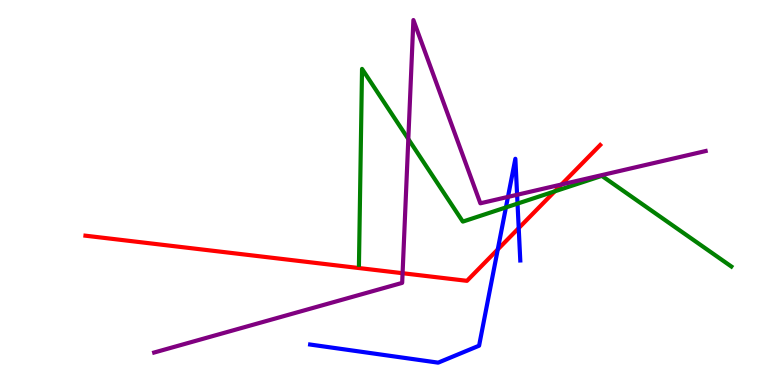[{'lines': ['blue', 'red'], 'intersections': [{'x': 6.42, 'y': 3.52}, {'x': 6.69, 'y': 4.08}]}, {'lines': ['green', 'red'], 'intersections': [{'x': 7.16, 'y': 5.03}]}, {'lines': ['purple', 'red'], 'intersections': [{'x': 5.19, 'y': 2.9}, {'x': 7.25, 'y': 5.21}]}, {'lines': ['blue', 'green'], 'intersections': [{'x': 6.53, 'y': 4.61}, {'x': 6.68, 'y': 4.71}]}, {'lines': ['blue', 'purple'], 'intersections': [{'x': 6.55, 'y': 4.89}, {'x': 6.67, 'y': 4.94}]}, {'lines': ['green', 'purple'], 'intersections': [{'x': 5.27, 'y': 6.39}]}]